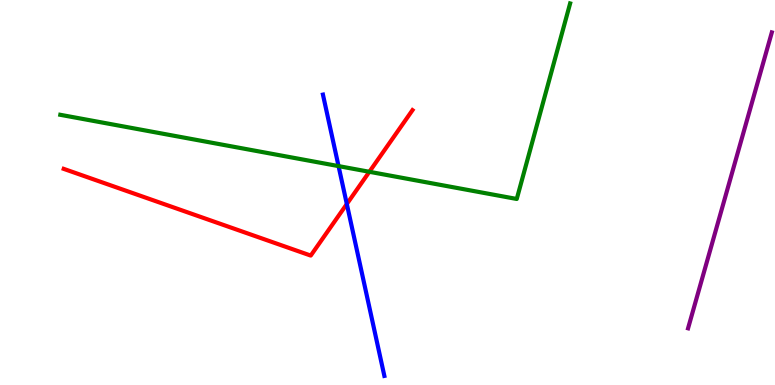[{'lines': ['blue', 'red'], 'intersections': [{'x': 4.48, 'y': 4.7}]}, {'lines': ['green', 'red'], 'intersections': [{'x': 4.77, 'y': 5.54}]}, {'lines': ['purple', 'red'], 'intersections': []}, {'lines': ['blue', 'green'], 'intersections': [{'x': 4.37, 'y': 5.69}]}, {'lines': ['blue', 'purple'], 'intersections': []}, {'lines': ['green', 'purple'], 'intersections': []}]